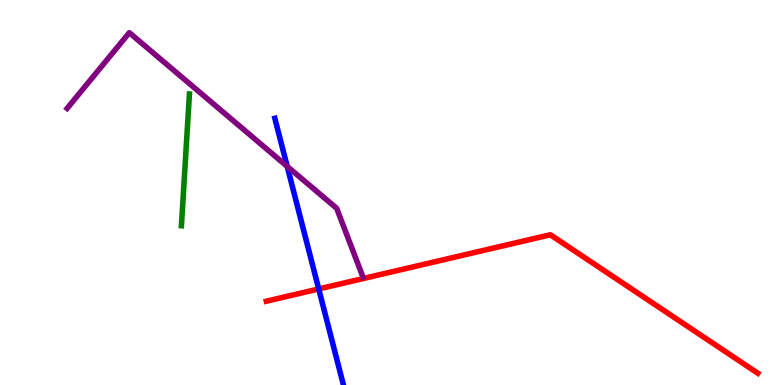[{'lines': ['blue', 'red'], 'intersections': [{'x': 4.11, 'y': 2.49}]}, {'lines': ['green', 'red'], 'intersections': []}, {'lines': ['purple', 'red'], 'intersections': []}, {'lines': ['blue', 'green'], 'intersections': []}, {'lines': ['blue', 'purple'], 'intersections': [{'x': 3.71, 'y': 5.68}]}, {'lines': ['green', 'purple'], 'intersections': []}]